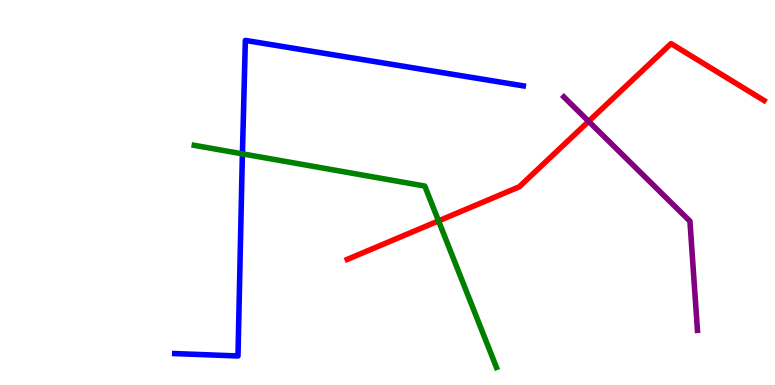[{'lines': ['blue', 'red'], 'intersections': []}, {'lines': ['green', 'red'], 'intersections': [{'x': 5.66, 'y': 4.26}]}, {'lines': ['purple', 'red'], 'intersections': [{'x': 7.6, 'y': 6.85}]}, {'lines': ['blue', 'green'], 'intersections': [{'x': 3.13, 'y': 6.0}]}, {'lines': ['blue', 'purple'], 'intersections': []}, {'lines': ['green', 'purple'], 'intersections': []}]